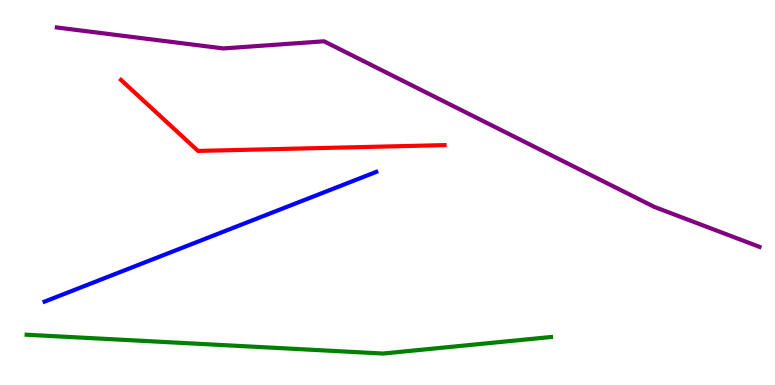[{'lines': ['blue', 'red'], 'intersections': []}, {'lines': ['green', 'red'], 'intersections': []}, {'lines': ['purple', 'red'], 'intersections': []}, {'lines': ['blue', 'green'], 'intersections': []}, {'lines': ['blue', 'purple'], 'intersections': []}, {'lines': ['green', 'purple'], 'intersections': []}]